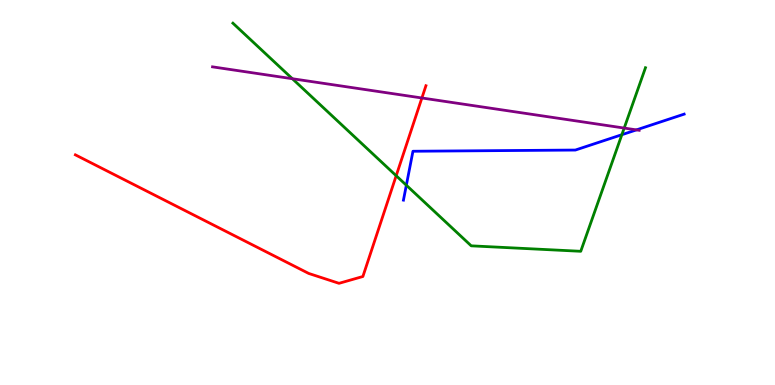[{'lines': ['blue', 'red'], 'intersections': []}, {'lines': ['green', 'red'], 'intersections': [{'x': 5.11, 'y': 5.44}]}, {'lines': ['purple', 'red'], 'intersections': [{'x': 5.44, 'y': 7.46}]}, {'lines': ['blue', 'green'], 'intersections': [{'x': 5.24, 'y': 5.19}, {'x': 8.02, 'y': 6.5}]}, {'lines': ['blue', 'purple'], 'intersections': [{'x': 8.21, 'y': 6.63}]}, {'lines': ['green', 'purple'], 'intersections': [{'x': 3.77, 'y': 7.96}, {'x': 8.05, 'y': 6.67}]}]